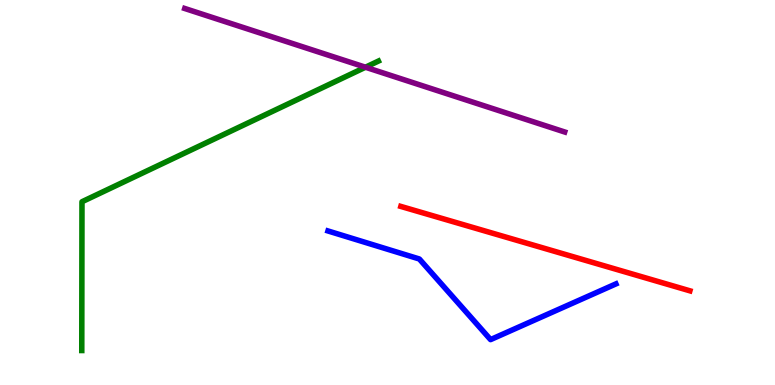[{'lines': ['blue', 'red'], 'intersections': []}, {'lines': ['green', 'red'], 'intersections': []}, {'lines': ['purple', 'red'], 'intersections': []}, {'lines': ['blue', 'green'], 'intersections': []}, {'lines': ['blue', 'purple'], 'intersections': []}, {'lines': ['green', 'purple'], 'intersections': [{'x': 4.72, 'y': 8.25}]}]